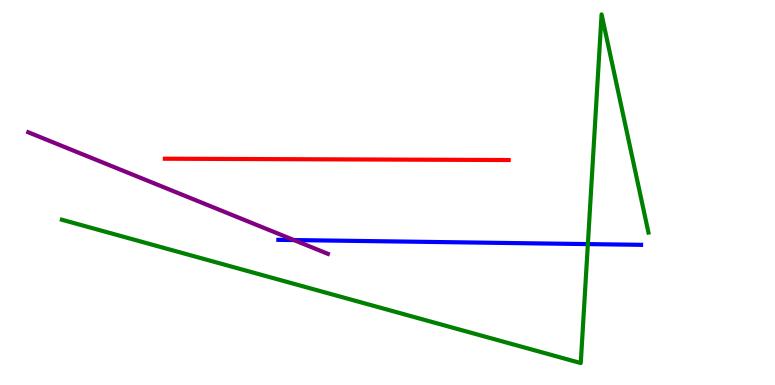[{'lines': ['blue', 'red'], 'intersections': []}, {'lines': ['green', 'red'], 'intersections': []}, {'lines': ['purple', 'red'], 'intersections': []}, {'lines': ['blue', 'green'], 'intersections': [{'x': 7.59, 'y': 3.66}]}, {'lines': ['blue', 'purple'], 'intersections': [{'x': 3.79, 'y': 3.76}]}, {'lines': ['green', 'purple'], 'intersections': []}]